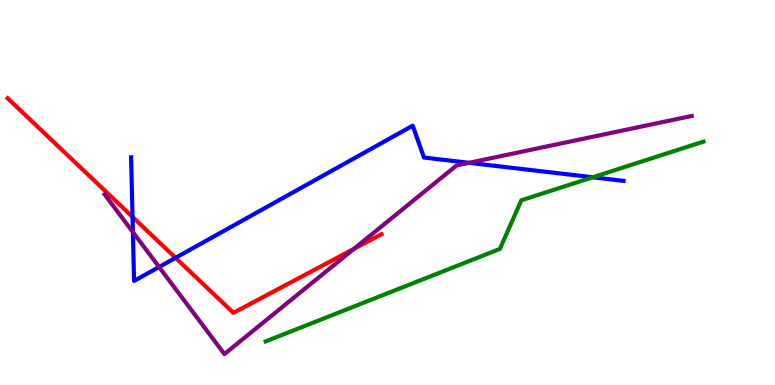[{'lines': ['blue', 'red'], 'intersections': [{'x': 1.71, 'y': 4.36}, {'x': 2.26, 'y': 3.3}]}, {'lines': ['green', 'red'], 'intersections': []}, {'lines': ['purple', 'red'], 'intersections': [{'x': 4.57, 'y': 3.54}]}, {'lines': ['blue', 'green'], 'intersections': [{'x': 7.65, 'y': 5.4}]}, {'lines': ['blue', 'purple'], 'intersections': [{'x': 1.71, 'y': 3.97}, {'x': 2.05, 'y': 3.06}, {'x': 6.05, 'y': 5.77}]}, {'lines': ['green', 'purple'], 'intersections': []}]